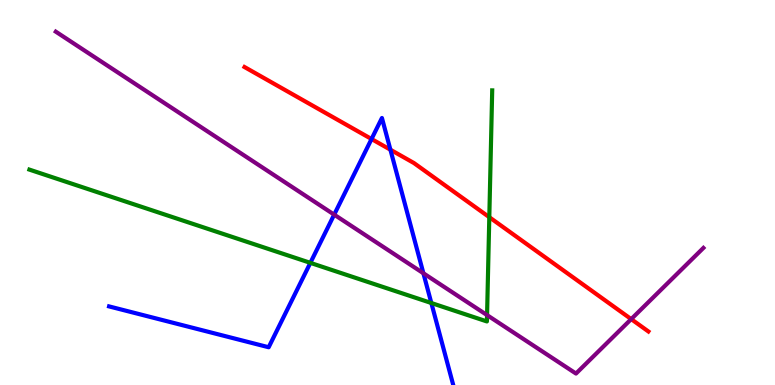[{'lines': ['blue', 'red'], 'intersections': [{'x': 4.79, 'y': 6.39}, {'x': 5.04, 'y': 6.11}]}, {'lines': ['green', 'red'], 'intersections': [{'x': 6.31, 'y': 4.36}]}, {'lines': ['purple', 'red'], 'intersections': [{'x': 8.14, 'y': 1.71}]}, {'lines': ['blue', 'green'], 'intersections': [{'x': 4.0, 'y': 3.17}, {'x': 5.57, 'y': 2.13}]}, {'lines': ['blue', 'purple'], 'intersections': [{'x': 4.31, 'y': 4.43}, {'x': 5.46, 'y': 2.9}]}, {'lines': ['green', 'purple'], 'intersections': [{'x': 6.28, 'y': 1.82}]}]